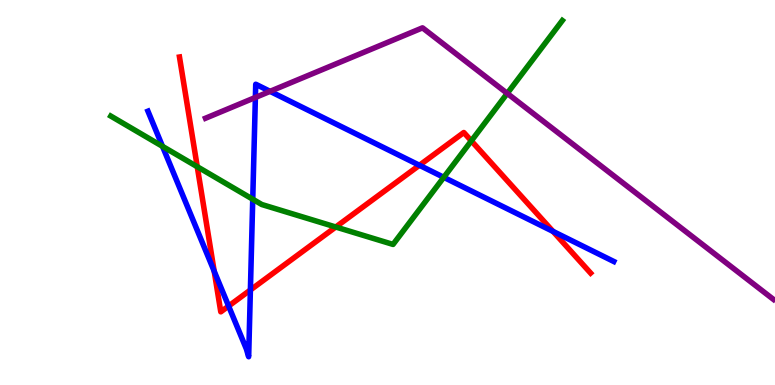[{'lines': ['blue', 'red'], 'intersections': [{'x': 2.76, 'y': 2.95}, {'x': 2.95, 'y': 2.05}, {'x': 3.23, 'y': 2.47}, {'x': 5.41, 'y': 5.71}, {'x': 7.14, 'y': 3.99}]}, {'lines': ['green', 'red'], 'intersections': [{'x': 2.55, 'y': 5.67}, {'x': 4.33, 'y': 4.1}, {'x': 6.08, 'y': 6.34}]}, {'lines': ['purple', 'red'], 'intersections': []}, {'lines': ['blue', 'green'], 'intersections': [{'x': 2.1, 'y': 6.2}, {'x': 3.26, 'y': 4.83}, {'x': 5.73, 'y': 5.39}]}, {'lines': ['blue', 'purple'], 'intersections': [{'x': 3.3, 'y': 7.47}, {'x': 3.48, 'y': 7.63}]}, {'lines': ['green', 'purple'], 'intersections': [{'x': 6.54, 'y': 7.57}]}]